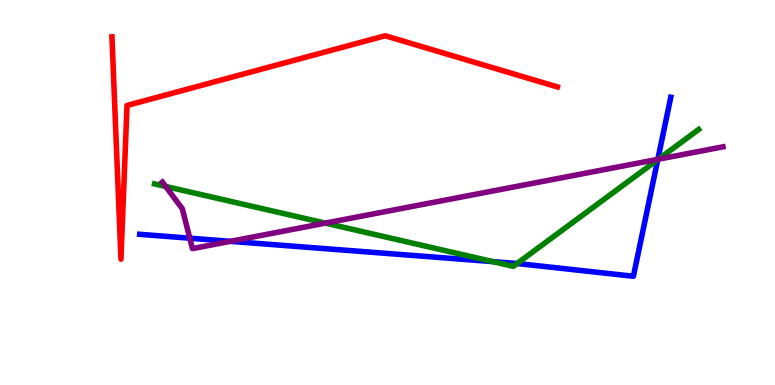[{'lines': ['blue', 'red'], 'intersections': []}, {'lines': ['green', 'red'], 'intersections': []}, {'lines': ['purple', 'red'], 'intersections': []}, {'lines': ['blue', 'green'], 'intersections': [{'x': 6.36, 'y': 3.2}, {'x': 6.67, 'y': 3.16}, {'x': 8.49, 'y': 5.85}]}, {'lines': ['blue', 'purple'], 'intersections': [{'x': 2.45, 'y': 3.81}, {'x': 2.97, 'y': 3.73}, {'x': 8.49, 'y': 5.86}]}, {'lines': ['green', 'purple'], 'intersections': [{'x': 2.14, 'y': 5.16}, {'x': 4.2, 'y': 4.2}, {'x': 8.49, 'y': 5.86}]}]